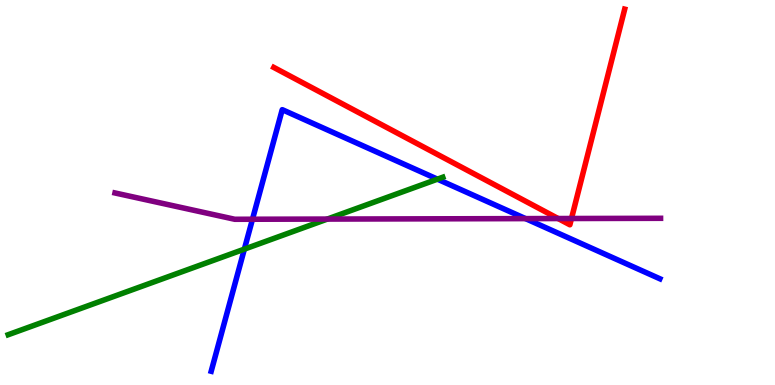[{'lines': ['blue', 'red'], 'intersections': []}, {'lines': ['green', 'red'], 'intersections': []}, {'lines': ['purple', 'red'], 'intersections': [{'x': 7.2, 'y': 4.32}, {'x': 7.37, 'y': 4.32}]}, {'lines': ['blue', 'green'], 'intersections': [{'x': 3.15, 'y': 3.53}, {'x': 5.64, 'y': 5.35}]}, {'lines': ['blue', 'purple'], 'intersections': [{'x': 3.26, 'y': 4.31}, {'x': 6.78, 'y': 4.32}]}, {'lines': ['green', 'purple'], 'intersections': [{'x': 4.22, 'y': 4.31}]}]